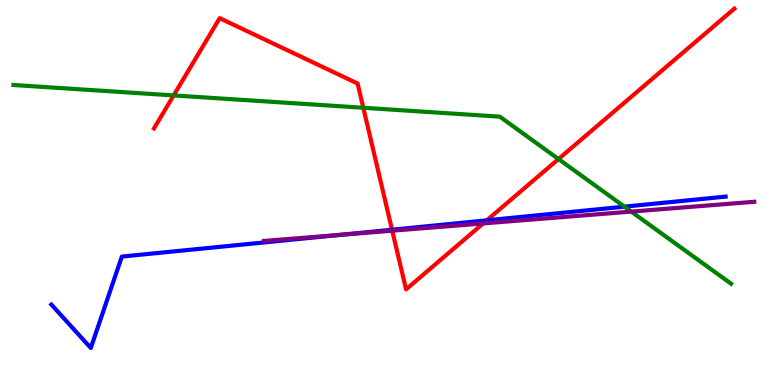[{'lines': ['blue', 'red'], 'intersections': [{'x': 5.06, 'y': 4.03}, {'x': 6.28, 'y': 4.28}]}, {'lines': ['green', 'red'], 'intersections': [{'x': 2.24, 'y': 7.52}, {'x': 4.69, 'y': 7.2}, {'x': 7.21, 'y': 5.87}]}, {'lines': ['purple', 'red'], 'intersections': [{'x': 5.06, 'y': 4.01}, {'x': 6.23, 'y': 4.2}]}, {'lines': ['blue', 'green'], 'intersections': [{'x': 8.06, 'y': 4.63}]}, {'lines': ['blue', 'purple'], 'intersections': [{'x': 4.41, 'y': 3.9}]}, {'lines': ['green', 'purple'], 'intersections': [{'x': 8.15, 'y': 4.5}]}]